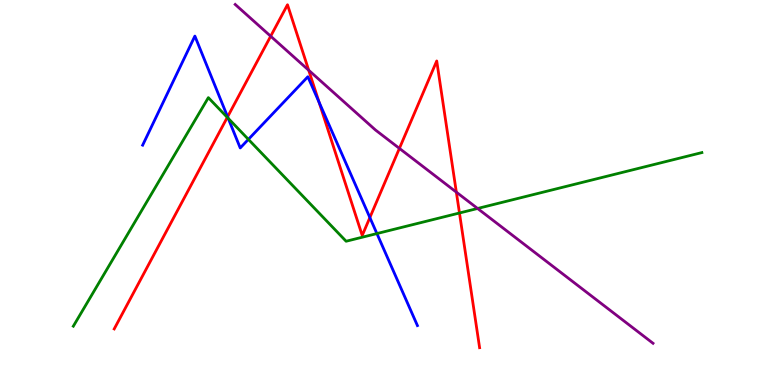[{'lines': ['blue', 'red'], 'intersections': [{'x': 2.94, 'y': 6.97}, {'x': 4.12, 'y': 7.35}, {'x': 4.77, 'y': 4.35}]}, {'lines': ['green', 'red'], 'intersections': [{'x': 2.93, 'y': 6.95}, {'x': 5.93, 'y': 4.47}]}, {'lines': ['purple', 'red'], 'intersections': [{'x': 3.49, 'y': 9.06}, {'x': 3.98, 'y': 8.18}, {'x': 5.15, 'y': 6.15}, {'x': 5.89, 'y': 5.01}]}, {'lines': ['blue', 'green'], 'intersections': [{'x': 2.94, 'y': 6.93}, {'x': 3.2, 'y': 6.38}, {'x': 4.86, 'y': 3.93}]}, {'lines': ['blue', 'purple'], 'intersections': []}, {'lines': ['green', 'purple'], 'intersections': [{'x': 6.16, 'y': 4.58}]}]